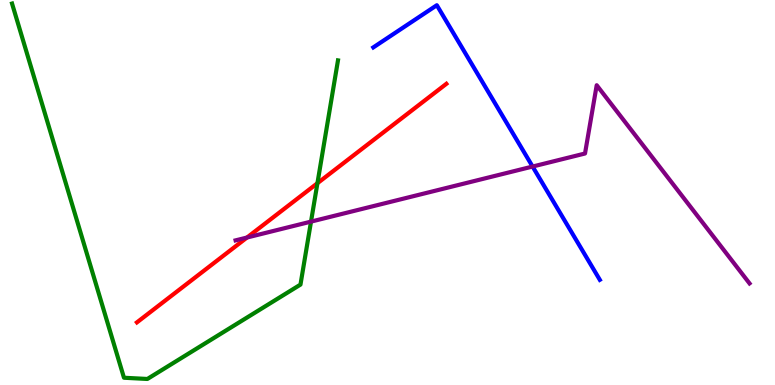[{'lines': ['blue', 'red'], 'intersections': []}, {'lines': ['green', 'red'], 'intersections': [{'x': 4.1, 'y': 5.24}]}, {'lines': ['purple', 'red'], 'intersections': [{'x': 3.19, 'y': 3.83}]}, {'lines': ['blue', 'green'], 'intersections': []}, {'lines': ['blue', 'purple'], 'intersections': [{'x': 6.87, 'y': 5.67}]}, {'lines': ['green', 'purple'], 'intersections': [{'x': 4.01, 'y': 4.24}]}]